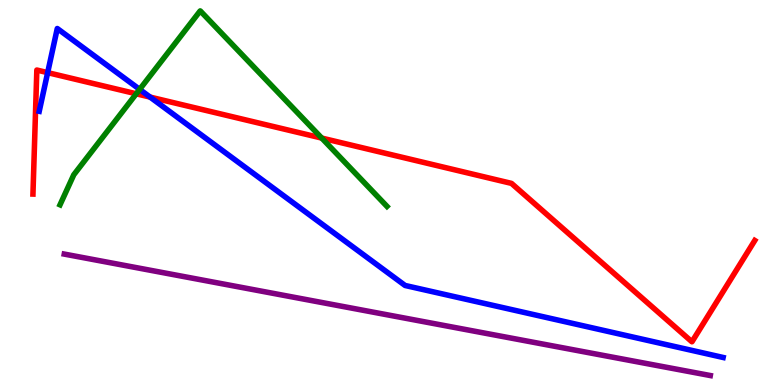[{'lines': ['blue', 'red'], 'intersections': [{'x': 0.615, 'y': 8.11}, {'x': 1.94, 'y': 7.48}]}, {'lines': ['green', 'red'], 'intersections': [{'x': 1.76, 'y': 7.56}, {'x': 4.15, 'y': 6.41}]}, {'lines': ['purple', 'red'], 'intersections': []}, {'lines': ['blue', 'green'], 'intersections': [{'x': 1.8, 'y': 7.68}]}, {'lines': ['blue', 'purple'], 'intersections': []}, {'lines': ['green', 'purple'], 'intersections': []}]